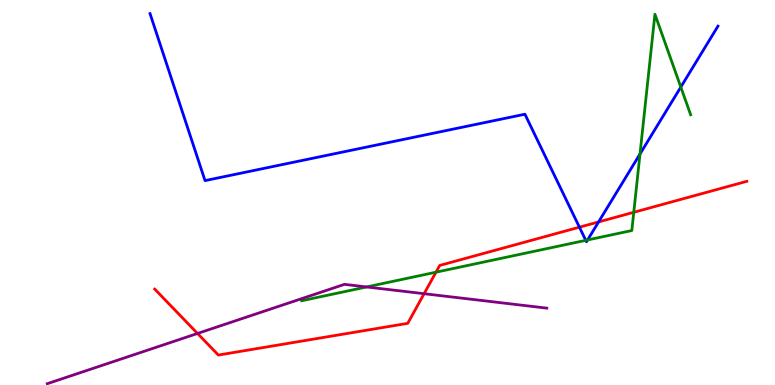[{'lines': ['blue', 'red'], 'intersections': [{'x': 7.48, 'y': 4.1}, {'x': 7.72, 'y': 4.24}]}, {'lines': ['green', 'red'], 'intersections': [{'x': 5.63, 'y': 2.93}, {'x': 8.18, 'y': 4.49}]}, {'lines': ['purple', 'red'], 'intersections': [{'x': 2.55, 'y': 1.34}, {'x': 5.47, 'y': 2.37}]}, {'lines': ['blue', 'green'], 'intersections': [{'x': 7.56, 'y': 3.76}, {'x': 7.58, 'y': 3.77}, {'x': 8.26, 'y': 6.0}, {'x': 8.78, 'y': 7.74}]}, {'lines': ['blue', 'purple'], 'intersections': []}, {'lines': ['green', 'purple'], 'intersections': [{'x': 4.73, 'y': 2.55}]}]